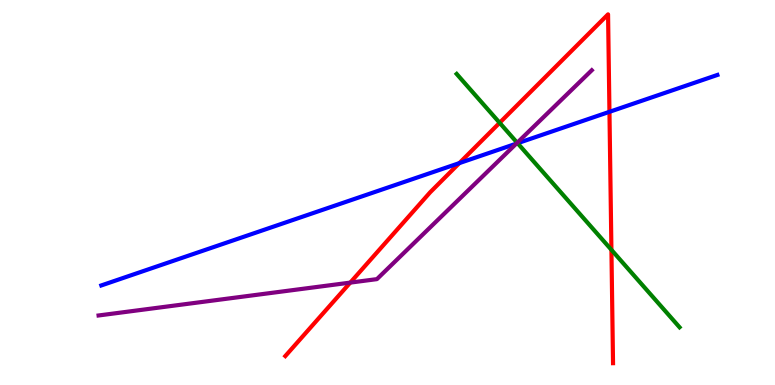[{'lines': ['blue', 'red'], 'intersections': [{'x': 5.93, 'y': 5.76}, {'x': 7.86, 'y': 7.1}]}, {'lines': ['green', 'red'], 'intersections': [{'x': 6.45, 'y': 6.81}, {'x': 7.89, 'y': 3.51}]}, {'lines': ['purple', 'red'], 'intersections': [{'x': 4.52, 'y': 2.66}]}, {'lines': ['blue', 'green'], 'intersections': [{'x': 6.68, 'y': 6.28}]}, {'lines': ['blue', 'purple'], 'intersections': [{'x': 6.66, 'y': 6.27}]}, {'lines': ['green', 'purple'], 'intersections': [{'x': 6.67, 'y': 6.29}]}]